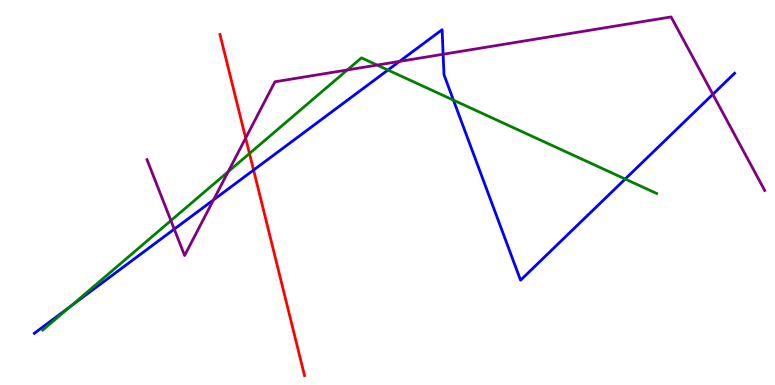[{'lines': ['blue', 'red'], 'intersections': [{'x': 3.27, 'y': 5.58}]}, {'lines': ['green', 'red'], 'intersections': [{'x': 3.22, 'y': 6.01}]}, {'lines': ['purple', 'red'], 'intersections': [{'x': 3.17, 'y': 6.41}]}, {'lines': ['blue', 'green'], 'intersections': [{'x': 0.906, 'y': 2.04}, {'x': 5.01, 'y': 8.18}, {'x': 5.85, 'y': 7.4}, {'x': 8.07, 'y': 5.35}]}, {'lines': ['blue', 'purple'], 'intersections': [{'x': 2.25, 'y': 4.05}, {'x': 2.76, 'y': 4.81}, {'x': 5.16, 'y': 8.41}, {'x': 5.72, 'y': 8.59}, {'x': 9.2, 'y': 7.55}]}, {'lines': ['green', 'purple'], 'intersections': [{'x': 2.21, 'y': 4.27}, {'x': 2.94, 'y': 5.54}, {'x': 4.48, 'y': 8.18}, {'x': 4.87, 'y': 8.31}]}]